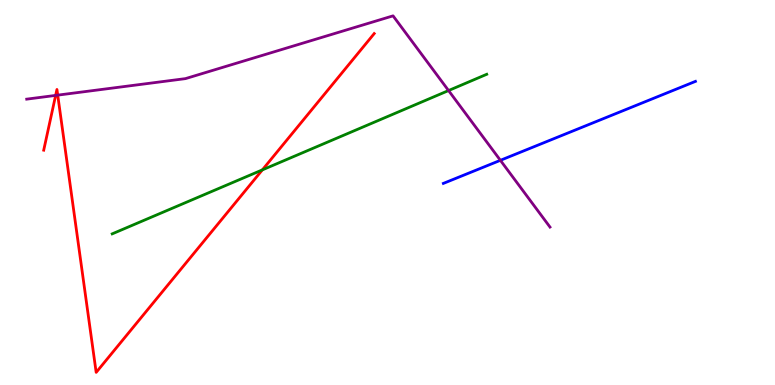[{'lines': ['blue', 'red'], 'intersections': []}, {'lines': ['green', 'red'], 'intersections': [{'x': 3.39, 'y': 5.59}]}, {'lines': ['purple', 'red'], 'intersections': [{'x': 0.718, 'y': 7.52}, {'x': 0.745, 'y': 7.53}]}, {'lines': ['blue', 'green'], 'intersections': []}, {'lines': ['blue', 'purple'], 'intersections': [{'x': 6.46, 'y': 5.84}]}, {'lines': ['green', 'purple'], 'intersections': [{'x': 5.79, 'y': 7.65}]}]